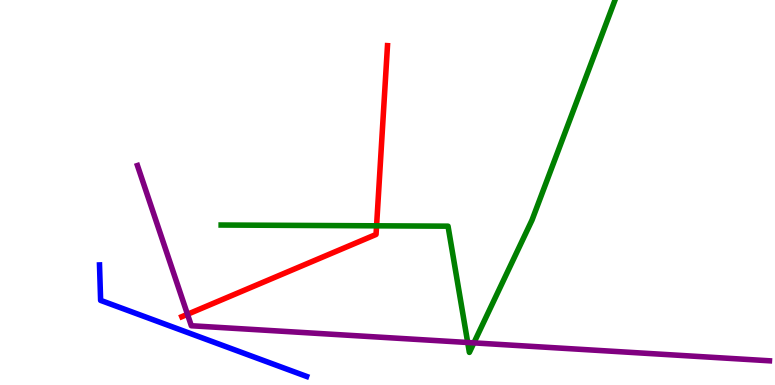[{'lines': ['blue', 'red'], 'intersections': []}, {'lines': ['green', 'red'], 'intersections': [{'x': 4.86, 'y': 4.13}]}, {'lines': ['purple', 'red'], 'intersections': [{'x': 2.42, 'y': 1.84}]}, {'lines': ['blue', 'green'], 'intersections': []}, {'lines': ['blue', 'purple'], 'intersections': []}, {'lines': ['green', 'purple'], 'intersections': [{'x': 6.03, 'y': 1.1}, {'x': 6.11, 'y': 1.09}]}]